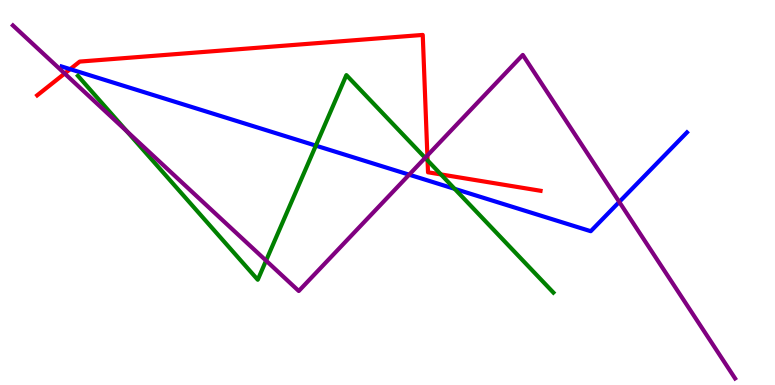[{'lines': ['blue', 'red'], 'intersections': [{'x': 0.905, 'y': 8.2}]}, {'lines': ['green', 'red'], 'intersections': [{'x': 5.52, 'y': 5.83}, {'x': 5.69, 'y': 5.47}]}, {'lines': ['purple', 'red'], 'intersections': [{'x': 0.834, 'y': 8.09}, {'x': 5.51, 'y': 5.96}]}, {'lines': ['blue', 'green'], 'intersections': [{'x': 4.08, 'y': 6.22}, {'x': 5.87, 'y': 5.09}]}, {'lines': ['blue', 'purple'], 'intersections': [{'x': 5.28, 'y': 5.46}, {'x': 7.99, 'y': 4.76}]}, {'lines': ['green', 'purple'], 'intersections': [{'x': 1.64, 'y': 6.59}, {'x': 3.43, 'y': 3.23}, {'x': 5.49, 'y': 5.9}]}]